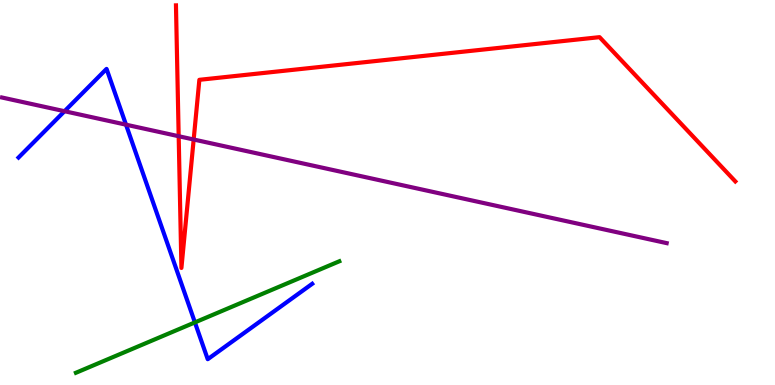[{'lines': ['blue', 'red'], 'intersections': []}, {'lines': ['green', 'red'], 'intersections': []}, {'lines': ['purple', 'red'], 'intersections': [{'x': 2.31, 'y': 6.46}, {'x': 2.5, 'y': 6.38}]}, {'lines': ['blue', 'green'], 'intersections': [{'x': 2.51, 'y': 1.63}]}, {'lines': ['blue', 'purple'], 'intersections': [{'x': 0.833, 'y': 7.11}, {'x': 1.63, 'y': 6.76}]}, {'lines': ['green', 'purple'], 'intersections': []}]